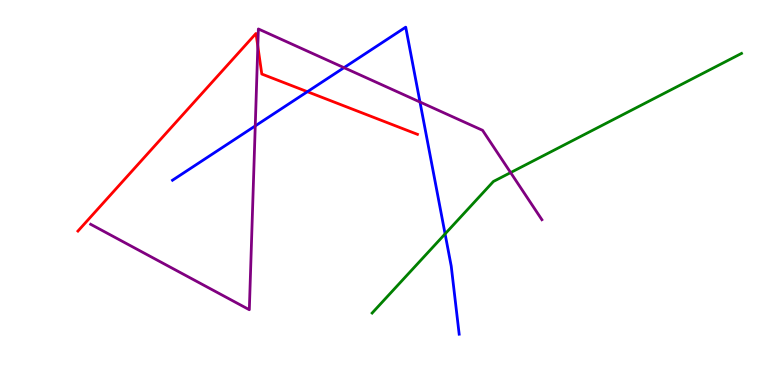[{'lines': ['blue', 'red'], 'intersections': [{'x': 3.97, 'y': 7.62}]}, {'lines': ['green', 'red'], 'intersections': []}, {'lines': ['purple', 'red'], 'intersections': [{'x': 3.33, 'y': 8.8}]}, {'lines': ['blue', 'green'], 'intersections': [{'x': 5.74, 'y': 3.92}]}, {'lines': ['blue', 'purple'], 'intersections': [{'x': 3.29, 'y': 6.73}, {'x': 4.44, 'y': 8.24}, {'x': 5.42, 'y': 7.35}]}, {'lines': ['green', 'purple'], 'intersections': [{'x': 6.59, 'y': 5.52}]}]